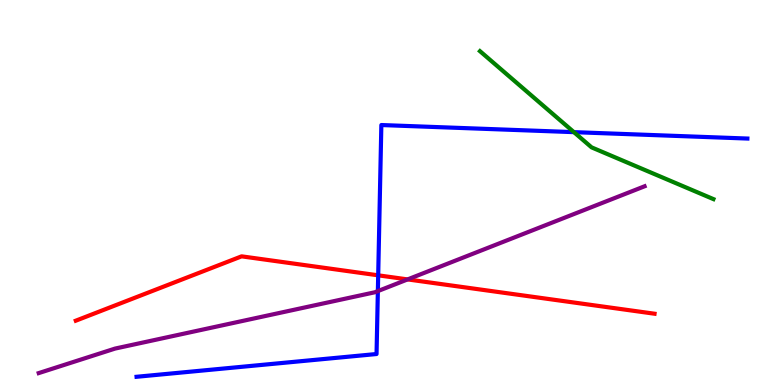[{'lines': ['blue', 'red'], 'intersections': [{'x': 4.88, 'y': 2.85}]}, {'lines': ['green', 'red'], 'intersections': []}, {'lines': ['purple', 'red'], 'intersections': [{'x': 5.26, 'y': 2.74}]}, {'lines': ['blue', 'green'], 'intersections': [{'x': 7.41, 'y': 6.57}]}, {'lines': ['blue', 'purple'], 'intersections': [{'x': 4.88, 'y': 2.44}]}, {'lines': ['green', 'purple'], 'intersections': []}]